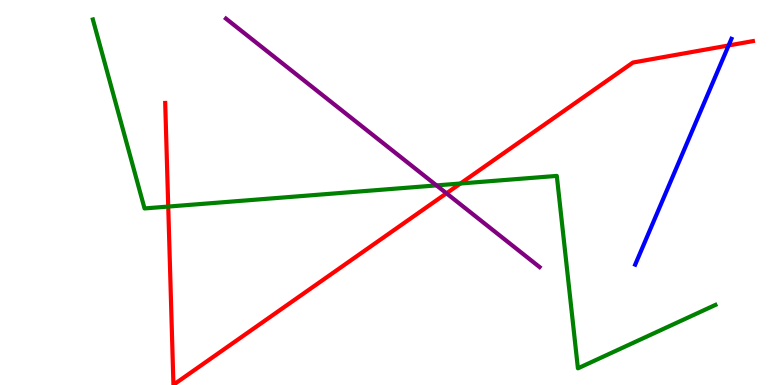[{'lines': ['blue', 'red'], 'intersections': [{'x': 9.4, 'y': 8.82}]}, {'lines': ['green', 'red'], 'intersections': [{'x': 2.17, 'y': 4.63}, {'x': 5.94, 'y': 5.23}]}, {'lines': ['purple', 'red'], 'intersections': [{'x': 5.76, 'y': 4.98}]}, {'lines': ['blue', 'green'], 'intersections': []}, {'lines': ['blue', 'purple'], 'intersections': []}, {'lines': ['green', 'purple'], 'intersections': [{'x': 5.63, 'y': 5.18}]}]